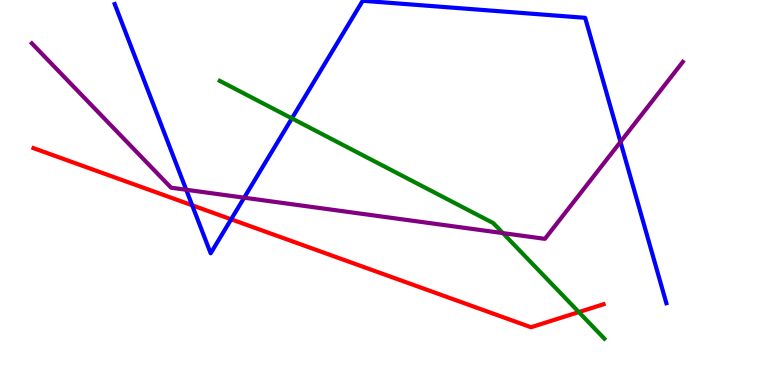[{'lines': ['blue', 'red'], 'intersections': [{'x': 2.48, 'y': 4.67}, {'x': 2.98, 'y': 4.3}]}, {'lines': ['green', 'red'], 'intersections': [{'x': 7.47, 'y': 1.89}]}, {'lines': ['purple', 'red'], 'intersections': []}, {'lines': ['blue', 'green'], 'intersections': [{'x': 3.77, 'y': 6.92}]}, {'lines': ['blue', 'purple'], 'intersections': [{'x': 2.4, 'y': 5.07}, {'x': 3.15, 'y': 4.87}, {'x': 8.01, 'y': 6.31}]}, {'lines': ['green', 'purple'], 'intersections': [{'x': 6.49, 'y': 3.95}]}]